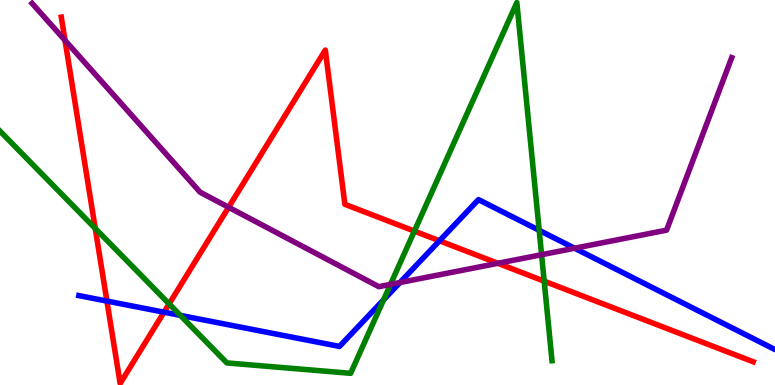[{'lines': ['blue', 'red'], 'intersections': [{'x': 1.38, 'y': 2.18}, {'x': 2.12, 'y': 1.89}, {'x': 5.67, 'y': 3.75}]}, {'lines': ['green', 'red'], 'intersections': [{'x': 1.23, 'y': 4.07}, {'x': 2.18, 'y': 2.11}, {'x': 5.35, 'y': 4.0}, {'x': 7.02, 'y': 2.7}]}, {'lines': ['purple', 'red'], 'intersections': [{'x': 0.839, 'y': 8.95}, {'x': 2.95, 'y': 4.62}, {'x': 6.42, 'y': 3.16}]}, {'lines': ['blue', 'green'], 'intersections': [{'x': 2.33, 'y': 1.81}, {'x': 4.95, 'y': 2.21}, {'x': 6.96, 'y': 4.02}]}, {'lines': ['blue', 'purple'], 'intersections': [{'x': 5.16, 'y': 2.66}, {'x': 7.41, 'y': 3.55}]}, {'lines': ['green', 'purple'], 'intersections': [{'x': 5.04, 'y': 2.61}, {'x': 6.99, 'y': 3.38}]}]